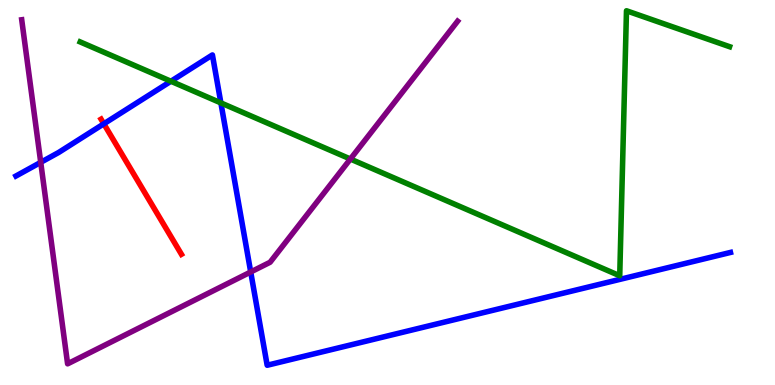[{'lines': ['blue', 'red'], 'intersections': [{'x': 1.34, 'y': 6.78}]}, {'lines': ['green', 'red'], 'intersections': []}, {'lines': ['purple', 'red'], 'intersections': []}, {'lines': ['blue', 'green'], 'intersections': [{'x': 2.21, 'y': 7.89}, {'x': 2.85, 'y': 7.33}]}, {'lines': ['blue', 'purple'], 'intersections': [{'x': 0.526, 'y': 5.78}, {'x': 3.23, 'y': 2.94}]}, {'lines': ['green', 'purple'], 'intersections': [{'x': 4.52, 'y': 5.87}]}]